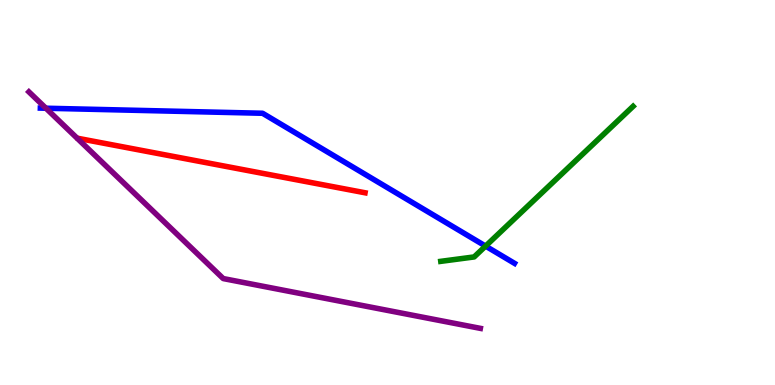[{'lines': ['blue', 'red'], 'intersections': []}, {'lines': ['green', 'red'], 'intersections': []}, {'lines': ['purple', 'red'], 'intersections': []}, {'lines': ['blue', 'green'], 'intersections': [{'x': 6.27, 'y': 3.61}]}, {'lines': ['blue', 'purple'], 'intersections': [{'x': 0.593, 'y': 7.19}]}, {'lines': ['green', 'purple'], 'intersections': []}]